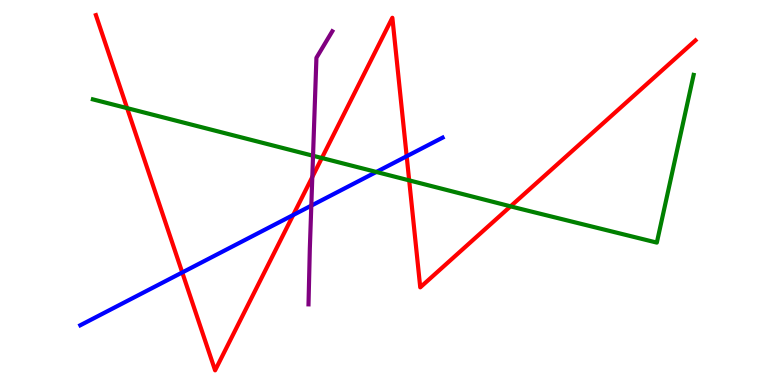[{'lines': ['blue', 'red'], 'intersections': [{'x': 2.35, 'y': 2.92}, {'x': 3.78, 'y': 4.42}, {'x': 5.25, 'y': 5.94}]}, {'lines': ['green', 'red'], 'intersections': [{'x': 1.64, 'y': 7.19}, {'x': 4.15, 'y': 5.9}, {'x': 5.28, 'y': 5.32}, {'x': 6.59, 'y': 4.64}]}, {'lines': ['purple', 'red'], 'intersections': [{'x': 4.03, 'y': 5.4}]}, {'lines': ['blue', 'green'], 'intersections': [{'x': 4.86, 'y': 5.53}]}, {'lines': ['blue', 'purple'], 'intersections': [{'x': 4.02, 'y': 4.66}]}, {'lines': ['green', 'purple'], 'intersections': [{'x': 4.04, 'y': 5.95}]}]